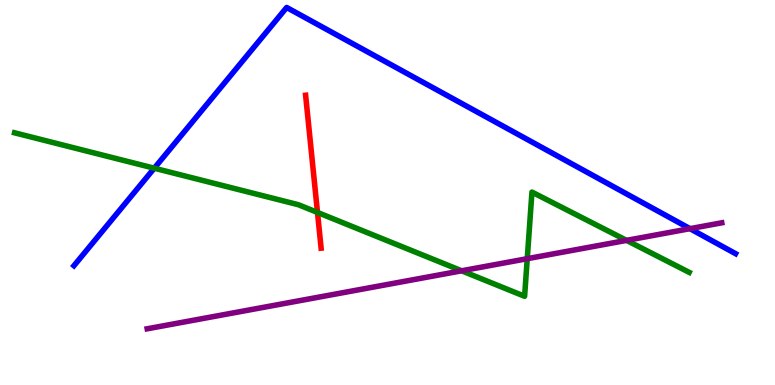[{'lines': ['blue', 'red'], 'intersections': []}, {'lines': ['green', 'red'], 'intersections': [{'x': 4.1, 'y': 4.48}]}, {'lines': ['purple', 'red'], 'intersections': []}, {'lines': ['blue', 'green'], 'intersections': [{'x': 1.99, 'y': 5.63}]}, {'lines': ['blue', 'purple'], 'intersections': [{'x': 8.9, 'y': 4.06}]}, {'lines': ['green', 'purple'], 'intersections': [{'x': 5.96, 'y': 2.97}, {'x': 6.8, 'y': 3.28}, {'x': 8.08, 'y': 3.76}]}]